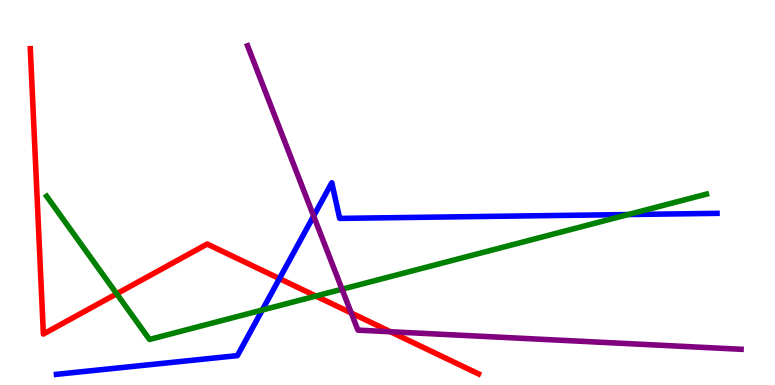[{'lines': ['blue', 'red'], 'intersections': [{'x': 3.61, 'y': 2.76}]}, {'lines': ['green', 'red'], 'intersections': [{'x': 1.51, 'y': 2.37}, {'x': 4.08, 'y': 2.31}]}, {'lines': ['purple', 'red'], 'intersections': [{'x': 4.53, 'y': 1.87}, {'x': 5.04, 'y': 1.38}]}, {'lines': ['blue', 'green'], 'intersections': [{'x': 3.38, 'y': 1.95}, {'x': 8.11, 'y': 4.43}]}, {'lines': ['blue', 'purple'], 'intersections': [{'x': 4.05, 'y': 4.39}]}, {'lines': ['green', 'purple'], 'intersections': [{'x': 4.41, 'y': 2.49}]}]